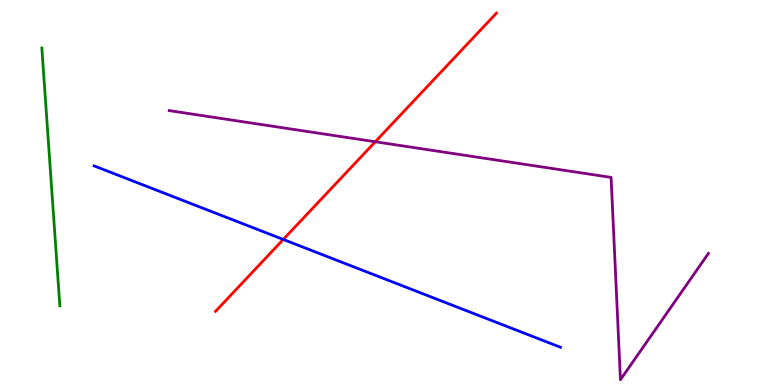[{'lines': ['blue', 'red'], 'intersections': [{'x': 3.66, 'y': 3.78}]}, {'lines': ['green', 'red'], 'intersections': []}, {'lines': ['purple', 'red'], 'intersections': [{'x': 4.84, 'y': 6.32}]}, {'lines': ['blue', 'green'], 'intersections': []}, {'lines': ['blue', 'purple'], 'intersections': []}, {'lines': ['green', 'purple'], 'intersections': []}]